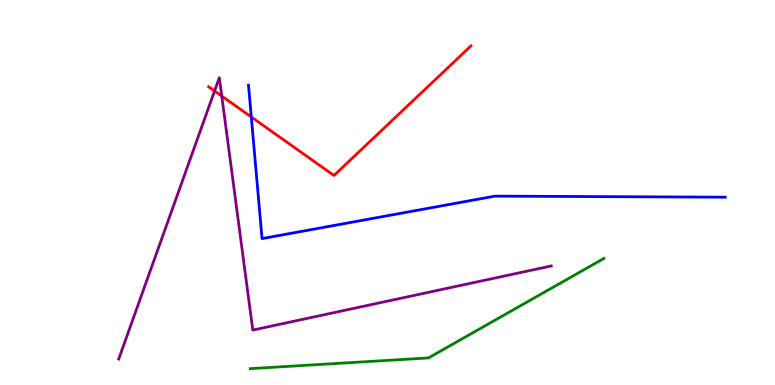[{'lines': ['blue', 'red'], 'intersections': [{'x': 3.24, 'y': 6.96}]}, {'lines': ['green', 'red'], 'intersections': []}, {'lines': ['purple', 'red'], 'intersections': [{'x': 2.77, 'y': 7.64}, {'x': 2.86, 'y': 7.5}]}, {'lines': ['blue', 'green'], 'intersections': []}, {'lines': ['blue', 'purple'], 'intersections': []}, {'lines': ['green', 'purple'], 'intersections': []}]